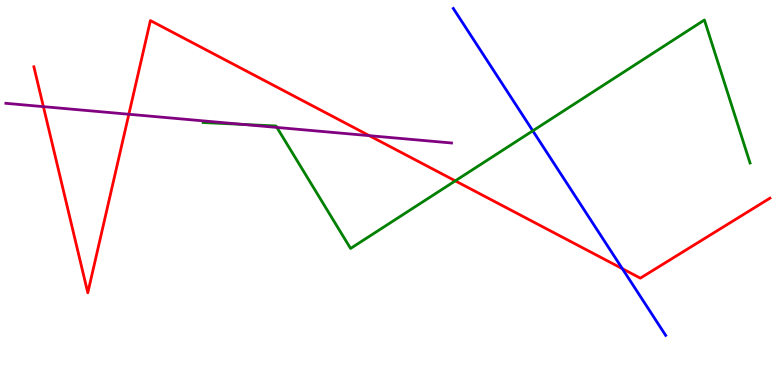[{'lines': ['blue', 'red'], 'intersections': [{'x': 8.03, 'y': 3.02}]}, {'lines': ['green', 'red'], 'intersections': [{'x': 5.87, 'y': 5.3}]}, {'lines': ['purple', 'red'], 'intersections': [{'x': 0.56, 'y': 7.23}, {'x': 1.66, 'y': 7.03}, {'x': 4.77, 'y': 6.48}]}, {'lines': ['blue', 'green'], 'intersections': [{'x': 6.87, 'y': 6.6}]}, {'lines': ['blue', 'purple'], 'intersections': []}, {'lines': ['green', 'purple'], 'intersections': [{'x': 3.14, 'y': 6.77}, {'x': 3.57, 'y': 6.69}]}]